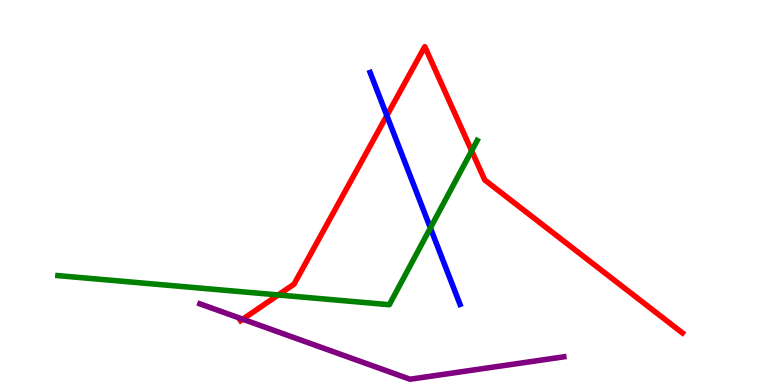[{'lines': ['blue', 'red'], 'intersections': [{'x': 4.99, 'y': 7.0}]}, {'lines': ['green', 'red'], 'intersections': [{'x': 3.59, 'y': 2.34}, {'x': 6.09, 'y': 6.08}]}, {'lines': ['purple', 'red'], 'intersections': [{'x': 3.13, 'y': 1.71}]}, {'lines': ['blue', 'green'], 'intersections': [{'x': 5.55, 'y': 4.08}]}, {'lines': ['blue', 'purple'], 'intersections': []}, {'lines': ['green', 'purple'], 'intersections': []}]